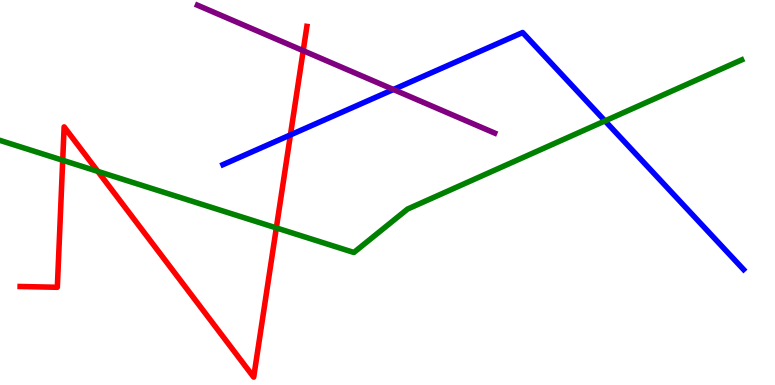[{'lines': ['blue', 'red'], 'intersections': [{'x': 3.75, 'y': 6.5}]}, {'lines': ['green', 'red'], 'intersections': [{'x': 0.809, 'y': 5.84}, {'x': 1.26, 'y': 5.55}, {'x': 3.57, 'y': 4.08}]}, {'lines': ['purple', 'red'], 'intersections': [{'x': 3.91, 'y': 8.68}]}, {'lines': ['blue', 'green'], 'intersections': [{'x': 7.81, 'y': 6.86}]}, {'lines': ['blue', 'purple'], 'intersections': [{'x': 5.08, 'y': 7.68}]}, {'lines': ['green', 'purple'], 'intersections': []}]